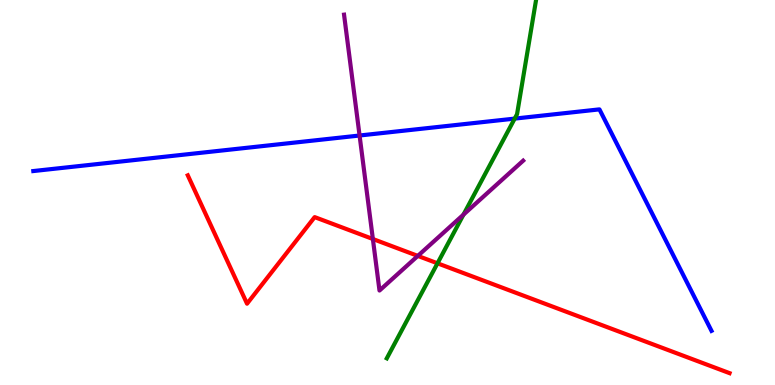[{'lines': ['blue', 'red'], 'intersections': []}, {'lines': ['green', 'red'], 'intersections': [{'x': 5.65, 'y': 3.16}]}, {'lines': ['purple', 'red'], 'intersections': [{'x': 4.81, 'y': 3.79}, {'x': 5.39, 'y': 3.35}]}, {'lines': ['blue', 'green'], 'intersections': [{'x': 6.64, 'y': 6.92}]}, {'lines': ['blue', 'purple'], 'intersections': [{'x': 4.64, 'y': 6.48}]}, {'lines': ['green', 'purple'], 'intersections': [{'x': 5.98, 'y': 4.42}]}]